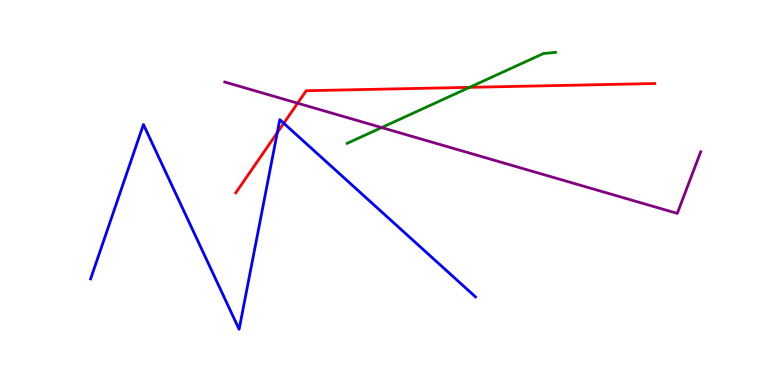[{'lines': ['blue', 'red'], 'intersections': [{'x': 3.58, 'y': 6.55}, {'x': 3.66, 'y': 6.8}]}, {'lines': ['green', 'red'], 'intersections': [{'x': 6.06, 'y': 7.73}]}, {'lines': ['purple', 'red'], 'intersections': [{'x': 3.84, 'y': 7.32}]}, {'lines': ['blue', 'green'], 'intersections': []}, {'lines': ['blue', 'purple'], 'intersections': []}, {'lines': ['green', 'purple'], 'intersections': [{'x': 4.92, 'y': 6.69}]}]